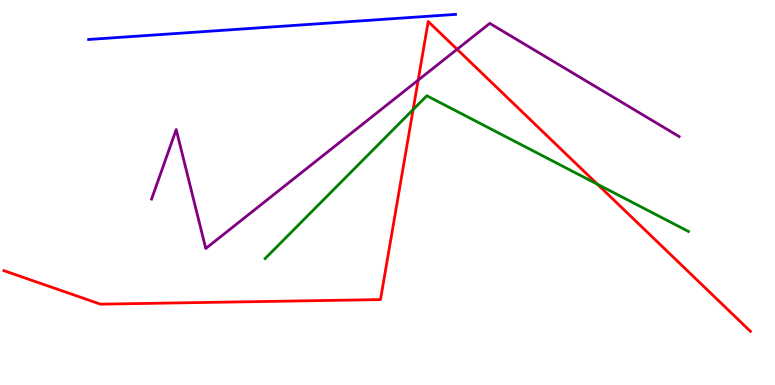[{'lines': ['blue', 'red'], 'intersections': []}, {'lines': ['green', 'red'], 'intersections': [{'x': 5.33, 'y': 7.15}, {'x': 7.71, 'y': 5.21}]}, {'lines': ['purple', 'red'], 'intersections': [{'x': 5.4, 'y': 7.92}, {'x': 5.9, 'y': 8.72}]}, {'lines': ['blue', 'green'], 'intersections': []}, {'lines': ['blue', 'purple'], 'intersections': []}, {'lines': ['green', 'purple'], 'intersections': []}]